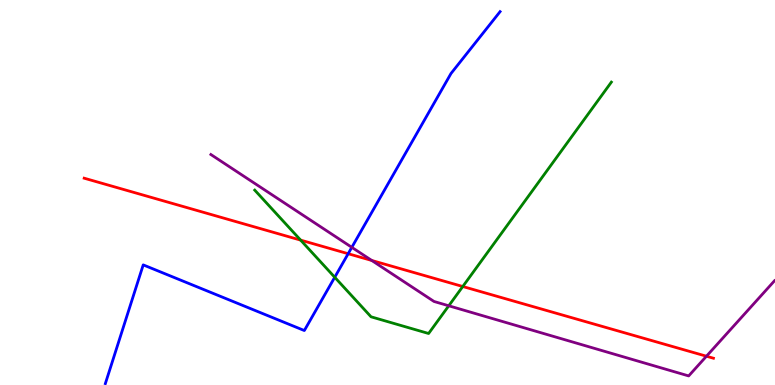[{'lines': ['blue', 'red'], 'intersections': [{'x': 4.49, 'y': 3.41}]}, {'lines': ['green', 'red'], 'intersections': [{'x': 3.88, 'y': 3.76}, {'x': 5.97, 'y': 2.56}]}, {'lines': ['purple', 'red'], 'intersections': [{'x': 4.8, 'y': 3.23}, {'x': 9.12, 'y': 0.748}]}, {'lines': ['blue', 'green'], 'intersections': [{'x': 4.32, 'y': 2.8}]}, {'lines': ['blue', 'purple'], 'intersections': [{'x': 4.54, 'y': 3.58}]}, {'lines': ['green', 'purple'], 'intersections': [{'x': 5.79, 'y': 2.06}]}]